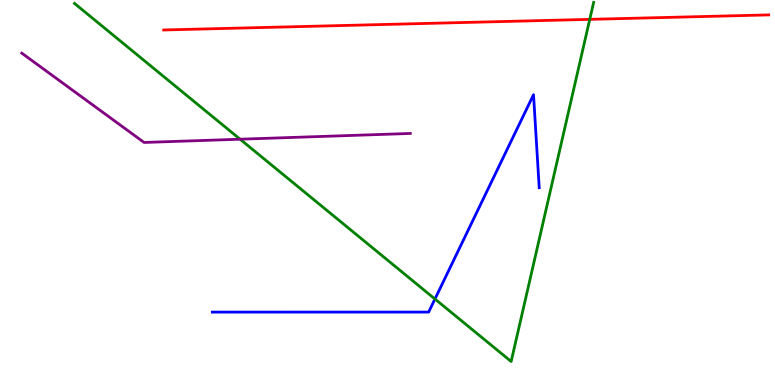[{'lines': ['blue', 'red'], 'intersections': []}, {'lines': ['green', 'red'], 'intersections': [{'x': 7.61, 'y': 9.5}]}, {'lines': ['purple', 'red'], 'intersections': []}, {'lines': ['blue', 'green'], 'intersections': [{'x': 5.61, 'y': 2.23}]}, {'lines': ['blue', 'purple'], 'intersections': []}, {'lines': ['green', 'purple'], 'intersections': [{'x': 3.1, 'y': 6.38}]}]